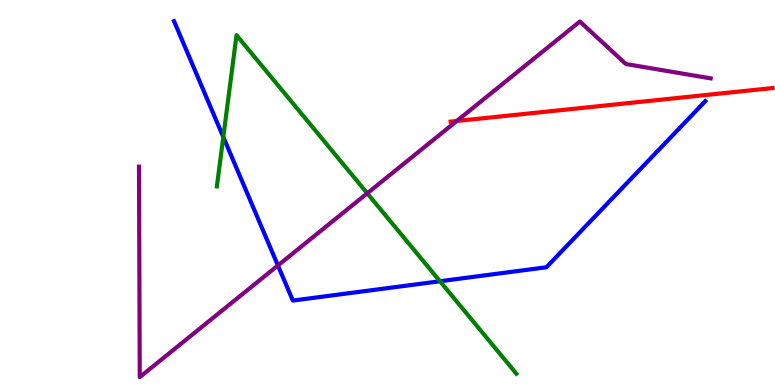[{'lines': ['blue', 'red'], 'intersections': []}, {'lines': ['green', 'red'], 'intersections': []}, {'lines': ['purple', 'red'], 'intersections': [{'x': 5.89, 'y': 6.86}]}, {'lines': ['blue', 'green'], 'intersections': [{'x': 2.88, 'y': 6.44}, {'x': 5.68, 'y': 2.69}]}, {'lines': ['blue', 'purple'], 'intersections': [{'x': 3.59, 'y': 3.1}]}, {'lines': ['green', 'purple'], 'intersections': [{'x': 4.74, 'y': 4.98}]}]